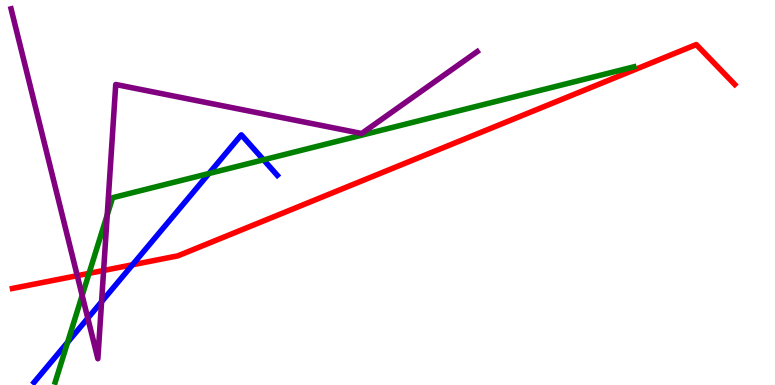[{'lines': ['blue', 'red'], 'intersections': [{'x': 1.71, 'y': 3.12}]}, {'lines': ['green', 'red'], 'intersections': [{'x': 1.15, 'y': 2.9}]}, {'lines': ['purple', 'red'], 'intersections': [{'x': 0.997, 'y': 2.84}, {'x': 1.34, 'y': 2.97}]}, {'lines': ['blue', 'green'], 'intersections': [{'x': 0.872, 'y': 1.11}, {'x': 2.7, 'y': 5.49}, {'x': 3.4, 'y': 5.85}]}, {'lines': ['blue', 'purple'], 'intersections': [{'x': 1.13, 'y': 1.74}, {'x': 1.31, 'y': 2.16}]}, {'lines': ['green', 'purple'], 'intersections': [{'x': 1.06, 'y': 2.33}, {'x': 1.38, 'y': 4.42}]}]